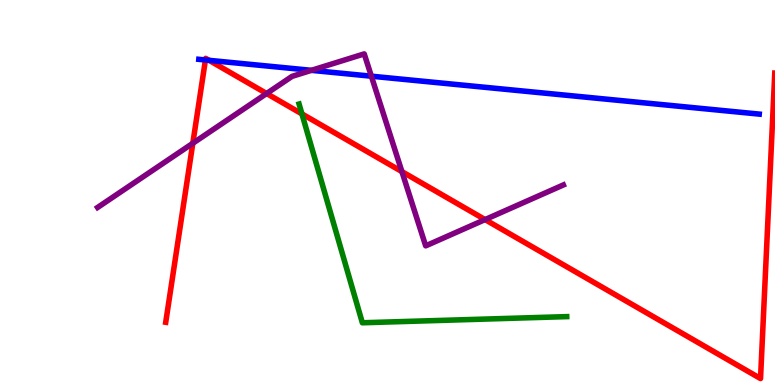[{'lines': ['blue', 'red'], 'intersections': [{'x': 2.65, 'y': 8.44}, {'x': 2.7, 'y': 8.43}]}, {'lines': ['green', 'red'], 'intersections': [{'x': 3.9, 'y': 7.04}]}, {'lines': ['purple', 'red'], 'intersections': [{'x': 2.49, 'y': 6.28}, {'x': 3.44, 'y': 7.57}, {'x': 5.19, 'y': 5.54}, {'x': 6.26, 'y': 4.3}]}, {'lines': ['blue', 'green'], 'intersections': []}, {'lines': ['blue', 'purple'], 'intersections': [{'x': 4.02, 'y': 8.17}, {'x': 4.79, 'y': 8.02}]}, {'lines': ['green', 'purple'], 'intersections': []}]